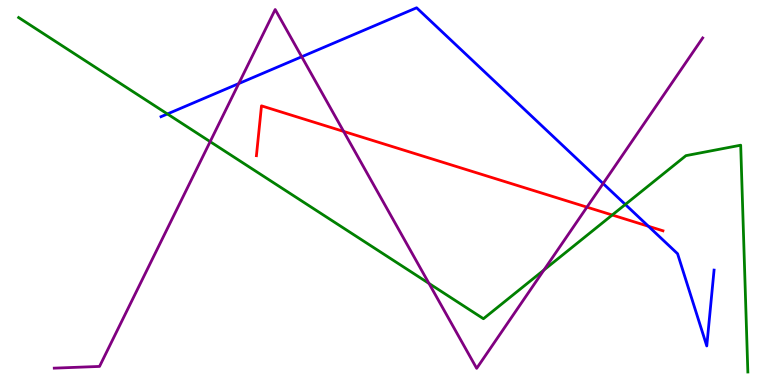[{'lines': ['blue', 'red'], 'intersections': [{'x': 8.37, 'y': 4.12}]}, {'lines': ['green', 'red'], 'intersections': [{'x': 7.9, 'y': 4.42}]}, {'lines': ['purple', 'red'], 'intersections': [{'x': 4.43, 'y': 6.59}, {'x': 7.57, 'y': 4.62}]}, {'lines': ['blue', 'green'], 'intersections': [{'x': 2.16, 'y': 7.04}, {'x': 8.07, 'y': 4.69}]}, {'lines': ['blue', 'purple'], 'intersections': [{'x': 3.08, 'y': 7.83}, {'x': 3.89, 'y': 8.53}, {'x': 7.78, 'y': 5.23}]}, {'lines': ['green', 'purple'], 'intersections': [{'x': 2.71, 'y': 6.32}, {'x': 5.54, 'y': 2.64}, {'x': 7.02, 'y': 2.99}]}]